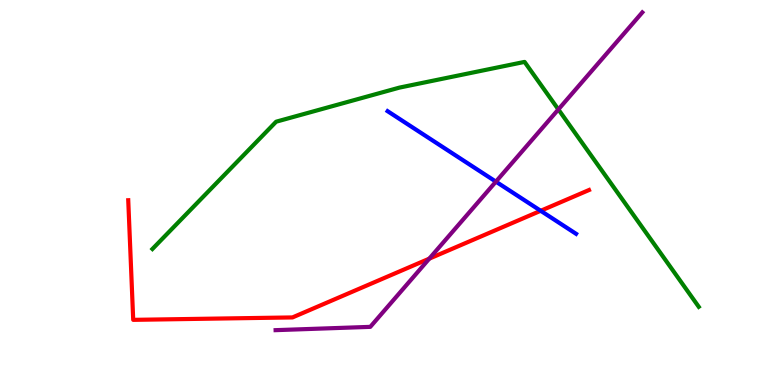[{'lines': ['blue', 'red'], 'intersections': [{'x': 6.98, 'y': 4.53}]}, {'lines': ['green', 'red'], 'intersections': []}, {'lines': ['purple', 'red'], 'intersections': [{'x': 5.54, 'y': 3.28}]}, {'lines': ['blue', 'green'], 'intersections': []}, {'lines': ['blue', 'purple'], 'intersections': [{'x': 6.4, 'y': 5.28}]}, {'lines': ['green', 'purple'], 'intersections': [{'x': 7.2, 'y': 7.16}]}]